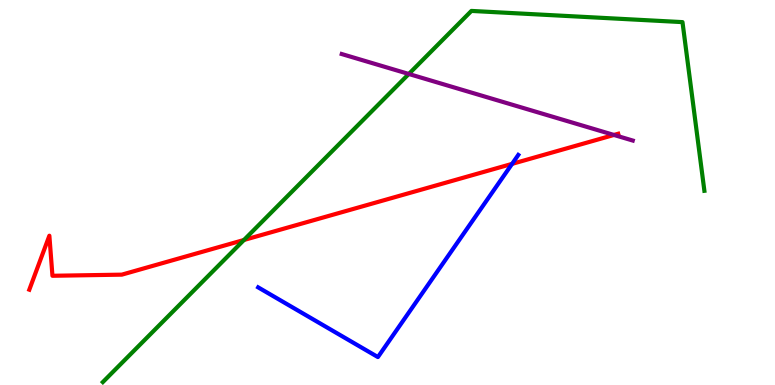[{'lines': ['blue', 'red'], 'intersections': [{'x': 6.61, 'y': 5.74}]}, {'lines': ['green', 'red'], 'intersections': [{'x': 3.15, 'y': 3.77}]}, {'lines': ['purple', 'red'], 'intersections': [{'x': 7.92, 'y': 6.49}]}, {'lines': ['blue', 'green'], 'intersections': []}, {'lines': ['blue', 'purple'], 'intersections': []}, {'lines': ['green', 'purple'], 'intersections': [{'x': 5.27, 'y': 8.08}]}]